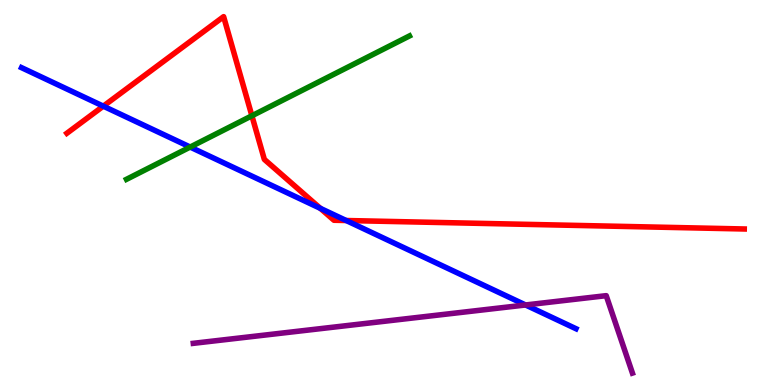[{'lines': ['blue', 'red'], 'intersections': [{'x': 1.33, 'y': 7.24}, {'x': 4.13, 'y': 4.59}, {'x': 4.47, 'y': 4.27}]}, {'lines': ['green', 'red'], 'intersections': [{'x': 3.25, 'y': 6.99}]}, {'lines': ['purple', 'red'], 'intersections': []}, {'lines': ['blue', 'green'], 'intersections': [{'x': 2.45, 'y': 6.18}]}, {'lines': ['blue', 'purple'], 'intersections': [{'x': 6.78, 'y': 2.08}]}, {'lines': ['green', 'purple'], 'intersections': []}]